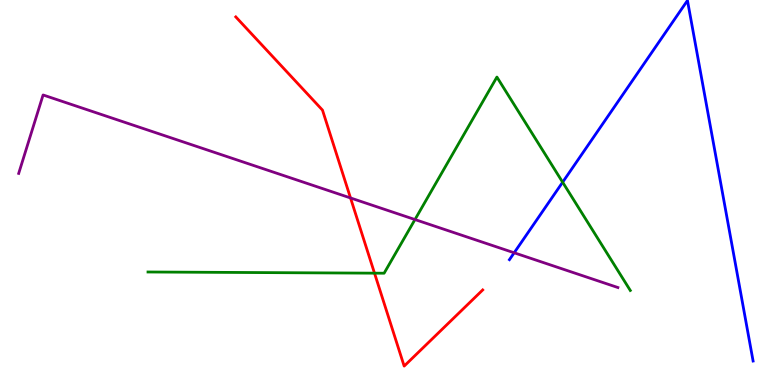[{'lines': ['blue', 'red'], 'intersections': []}, {'lines': ['green', 'red'], 'intersections': [{'x': 4.83, 'y': 2.9}]}, {'lines': ['purple', 'red'], 'intersections': [{'x': 4.52, 'y': 4.86}]}, {'lines': ['blue', 'green'], 'intersections': [{'x': 7.26, 'y': 5.27}]}, {'lines': ['blue', 'purple'], 'intersections': [{'x': 6.63, 'y': 3.43}]}, {'lines': ['green', 'purple'], 'intersections': [{'x': 5.35, 'y': 4.3}]}]